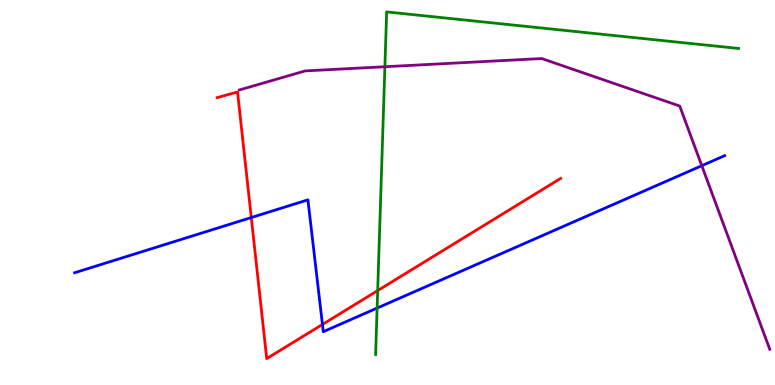[{'lines': ['blue', 'red'], 'intersections': [{'x': 3.24, 'y': 4.35}, {'x': 4.16, 'y': 1.57}]}, {'lines': ['green', 'red'], 'intersections': [{'x': 4.87, 'y': 2.45}]}, {'lines': ['purple', 'red'], 'intersections': []}, {'lines': ['blue', 'green'], 'intersections': [{'x': 4.87, 'y': 2.0}]}, {'lines': ['blue', 'purple'], 'intersections': [{'x': 9.06, 'y': 5.7}]}, {'lines': ['green', 'purple'], 'intersections': [{'x': 4.97, 'y': 8.27}]}]